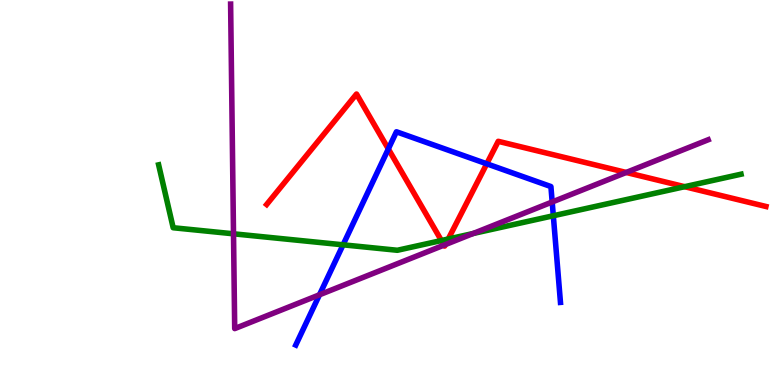[{'lines': ['blue', 'red'], 'intersections': [{'x': 5.01, 'y': 6.13}, {'x': 6.28, 'y': 5.75}]}, {'lines': ['green', 'red'], 'intersections': [{'x': 5.7, 'y': 3.75}, {'x': 5.78, 'y': 3.79}, {'x': 8.83, 'y': 5.15}]}, {'lines': ['purple', 'red'], 'intersections': [{'x': 5.73, 'y': 3.63}, {'x': 5.75, 'y': 3.65}, {'x': 8.08, 'y': 5.52}]}, {'lines': ['blue', 'green'], 'intersections': [{'x': 4.43, 'y': 3.64}, {'x': 7.14, 'y': 4.4}]}, {'lines': ['blue', 'purple'], 'intersections': [{'x': 4.12, 'y': 2.34}, {'x': 7.12, 'y': 4.75}]}, {'lines': ['green', 'purple'], 'intersections': [{'x': 3.01, 'y': 3.93}, {'x': 6.11, 'y': 3.94}]}]